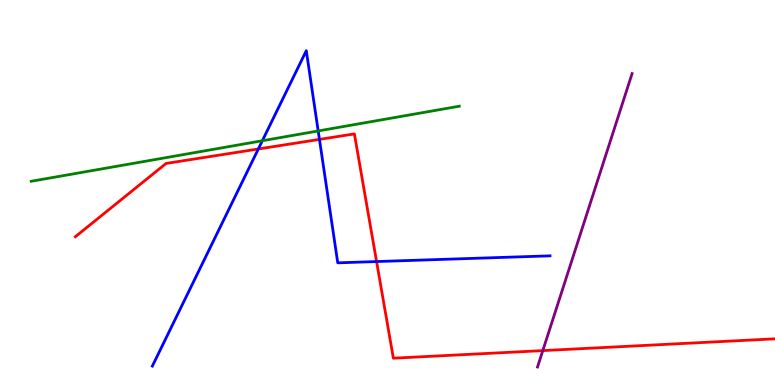[{'lines': ['blue', 'red'], 'intersections': [{'x': 3.33, 'y': 6.13}, {'x': 4.12, 'y': 6.38}, {'x': 4.86, 'y': 3.21}]}, {'lines': ['green', 'red'], 'intersections': []}, {'lines': ['purple', 'red'], 'intersections': [{'x': 7.0, 'y': 0.893}]}, {'lines': ['blue', 'green'], 'intersections': [{'x': 3.39, 'y': 6.34}, {'x': 4.11, 'y': 6.6}]}, {'lines': ['blue', 'purple'], 'intersections': []}, {'lines': ['green', 'purple'], 'intersections': []}]